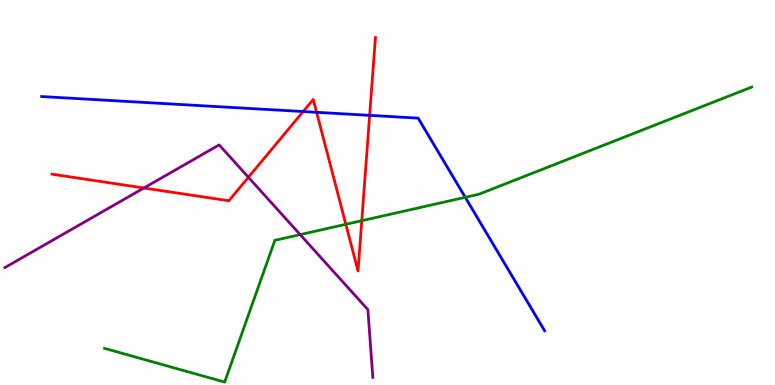[{'lines': ['blue', 'red'], 'intersections': [{'x': 3.91, 'y': 7.1}, {'x': 4.09, 'y': 7.08}, {'x': 4.77, 'y': 7.0}]}, {'lines': ['green', 'red'], 'intersections': [{'x': 4.46, 'y': 4.17}, {'x': 4.67, 'y': 4.27}]}, {'lines': ['purple', 'red'], 'intersections': [{'x': 1.86, 'y': 5.12}, {'x': 3.21, 'y': 5.4}]}, {'lines': ['blue', 'green'], 'intersections': [{'x': 6.0, 'y': 4.87}]}, {'lines': ['blue', 'purple'], 'intersections': []}, {'lines': ['green', 'purple'], 'intersections': [{'x': 3.87, 'y': 3.91}]}]